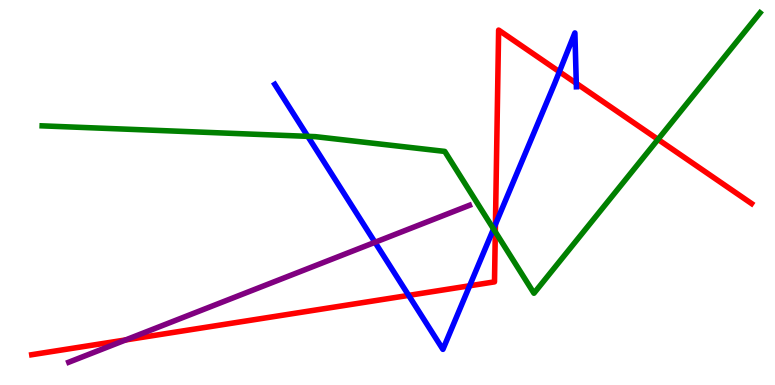[{'lines': ['blue', 'red'], 'intersections': [{'x': 5.27, 'y': 2.33}, {'x': 6.06, 'y': 2.58}, {'x': 6.39, 'y': 4.17}, {'x': 7.22, 'y': 8.14}, {'x': 7.44, 'y': 7.84}]}, {'lines': ['green', 'red'], 'intersections': [{'x': 6.39, 'y': 3.98}, {'x': 8.49, 'y': 6.38}]}, {'lines': ['purple', 'red'], 'intersections': [{'x': 1.62, 'y': 1.17}]}, {'lines': ['blue', 'green'], 'intersections': [{'x': 3.97, 'y': 6.46}, {'x': 6.37, 'y': 4.05}]}, {'lines': ['blue', 'purple'], 'intersections': [{'x': 4.84, 'y': 3.71}]}, {'lines': ['green', 'purple'], 'intersections': []}]